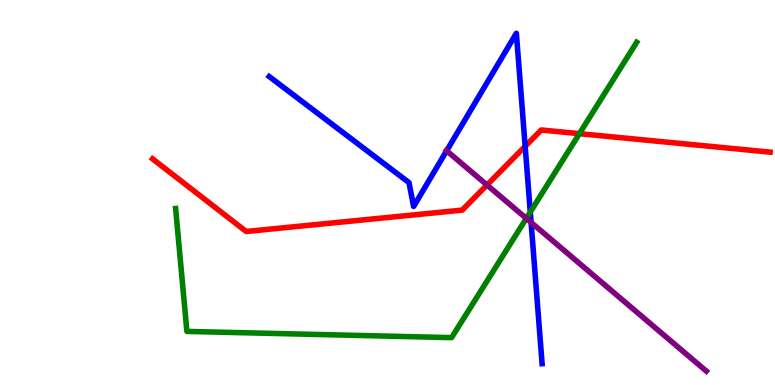[{'lines': ['blue', 'red'], 'intersections': [{'x': 6.78, 'y': 6.2}]}, {'lines': ['green', 'red'], 'intersections': [{'x': 7.48, 'y': 6.53}]}, {'lines': ['purple', 'red'], 'intersections': [{'x': 6.28, 'y': 5.19}]}, {'lines': ['blue', 'green'], 'intersections': [{'x': 6.84, 'y': 4.49}]}, {'lines': ['blue', 'purple'], 'intersections': [{'x': 5.76, 'y': 6.08}, {'x': 6.85, 'y': 4.22}]}, {'lines': ['green', 'purple'], 'intersections': [{'x': 6.79, 'y': 4.33}]}]